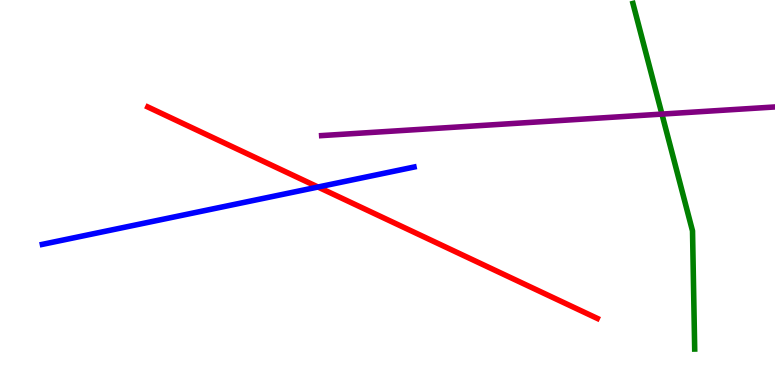[{'lines': ['blue', 'red'], 'intersections': [{'x': 4.1, 'y': 5.14}]}, {'lines': ['green', 'red'], 'intersections': []}, {'lines': ['purple', 'red'], 'intersections': []}, {'lines': ['blue', 'green'], 'intersections': []}, {'lines': ['blue', 'purple'], 'intersections': []}, {'lines': ['green', 'purple'], 'intersections': [{'x': 8.54, 'y': 7.04}]}]